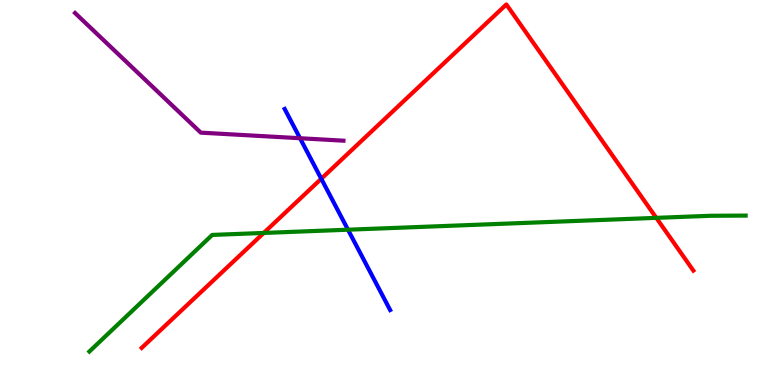[{'lines': ['blue', 'red'], 'intersections': [{'x': 4.15, 'y': 5.36}]}, {'lines': ['green', 'red'], 'intersections': [{'x': 3.4, 'y': 3.95}, {'x': 8.47, 'y': 4.34}]}, {'lines': ['purple', 'red'], 'intersections': []}, {'lines': ['blue', 'green'], 'intersections': [{'x': 4.49, 'y': 4.03}]}, {'lines': ['blue', 'purple'], 'intersections': [{'x': 3.87, 'y': 6.41}]}, {'lines': ['green', 'purple'], 'intersections': []}]